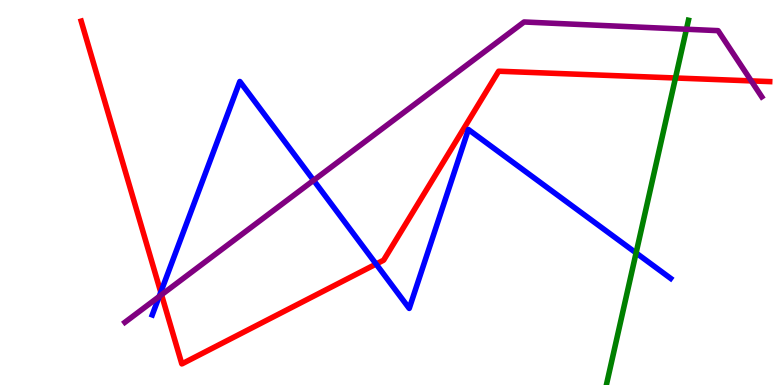[{'lines': ['blue', 'red'], 'intersections': [{'x': 2.07, 'y': 2.41}, {'x': 4.85, 'y': 3.14}]}, {'lines': ['green', 'red'], 'intersections': [{'x': 8.72, 'y': 7.97}]}, {'lines': ['purple', 'red'], 'intersections': [{'x': 2.08, 'y': 2.34}, {'x': 9.69, 'y': 7.9}]}, {'lines': ['blue', 'green'], 'intersections': [{'x': 8.21, 'y': 3.43}]}, {'lines': ['blue', 'purple'], 'intersections': [{'x': 2.05, 'y': 2.3}, {'x': 4.05, 'y': 5.32}]}, {'lines': ['green', 'purple'], 'intersections': [{'x': 8.86, 'y': 9.24}]}]